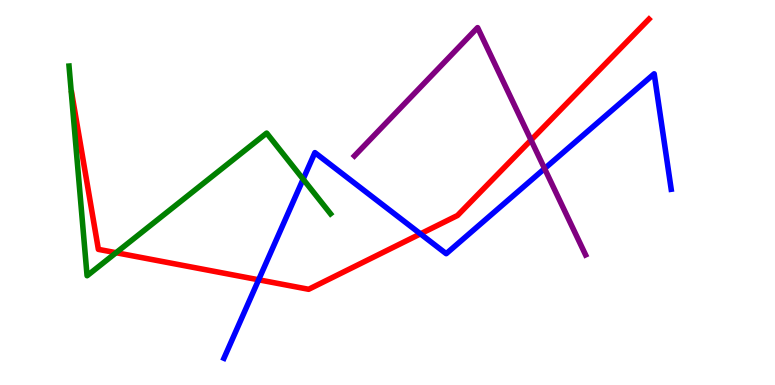[{'lines': ['blue', 'red'], 'intersections': [{'x': 3.34, 'y': 2.73}, {'x': 5.43, 'y': 3.93}]}, {'lines': ['green', 'red'], 'intersections': [{'x': 1.5, 'y': 3.44}]}, {'lines': ['purple', 'red'], 'intersections': [{'x': 6.85, 'y': 6.36}]}, {'lines': ['blue', 'green'], 'intersections': [{'x': 3.91, 'y': 5.35}]}, {'lines': ['blue', 'purple'], 'intersections': [{'x': 7.03, 'y': 5.62}]}, {'lines': ['green', 'purple'], 'intersections': []}]